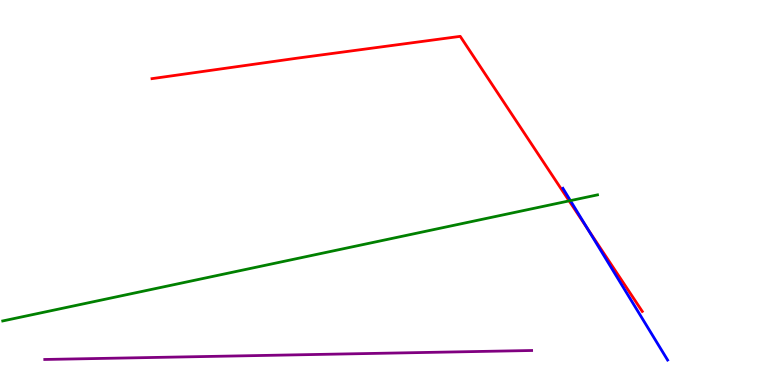[{'lines': ['blue', 'red'], 'intersections': [{'x': 7.58, 'y': 4.07}]}, {'lines': ['green', 'red'], 'intersections': [{'x': 7.34, 'y': 4.78}]}, {'lines': ['purple', 'red'], 'intersections': []}, {'lines': ['blue', 'green'], 'intersections': [{'x': 7.36, 'y': 4.79}]}, {'lines': ['blue', 'purple'], 'intersections': []}, {'lines': ['green', 'purple'], 'intersections': []}]